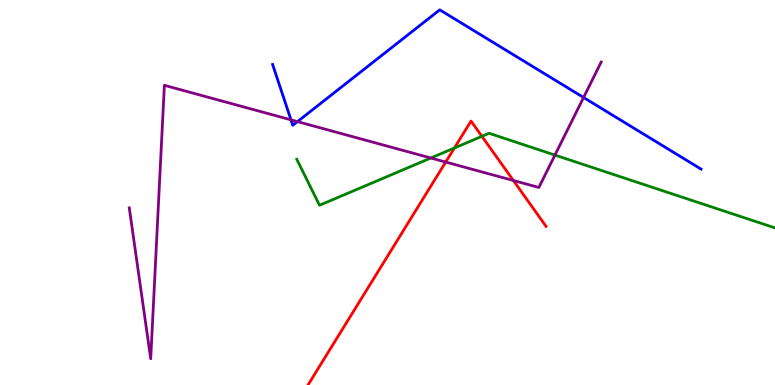[{'lines': ['blue', 'red'], 'intersections': []}, {'lines': ['green', 'red'], 'intersections': [{'x': 5.86, 'y': 6.16}, {'x': 6.22, 'y': 6.46}]}, {'lines': ['purple', 'red'], 'intersections': [{'x': 5.75, 'y': 5.79}, {'x': 6.62, 'y': 5.31}]}, {'lines': ['blue', 'green'], 'intersections': []}, {'lines': ['blue', 'purple'], 'intersections': [{'x': 3.75, 'y': 6.89}, {'x': 3.84, 'y': 6.84}, {'x': 7.53, 'y': 7.47}]}, {'lines': ['green', 'purple'], 'intersections': [{'x': 5.56, 'y': 5.9}, {'x': 7.16, 'y': 5.97}]}]